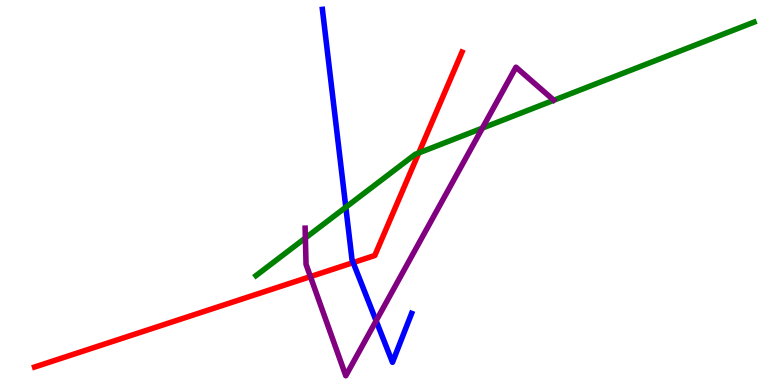[{'lines': ['blue', 'red'], 'intersections': [{'x': 4.56, 'y': 3.18}]}, {'lines': ['green', 'red'], 'intersections': [{'x': 5.4, 'y': 6.03}]}, {'lines': ['purple', 'red'], 'intersections': [{'x': 4.01, 'y': 2.82}]}, {'lines': ['blue', 'green'], 'intersections': [{'x': 4.46, 'y': 4.62}]}, {'lines': ['blue', 'purple'], 'intersections': [{'x': 4.85, 'y': 1.67}]}, {'lines': ['green', 'purple'], 'intersections': [{'x': 3.94, 'y': 3.82}, {'x': 6.22, 'y': 6.67}]}]